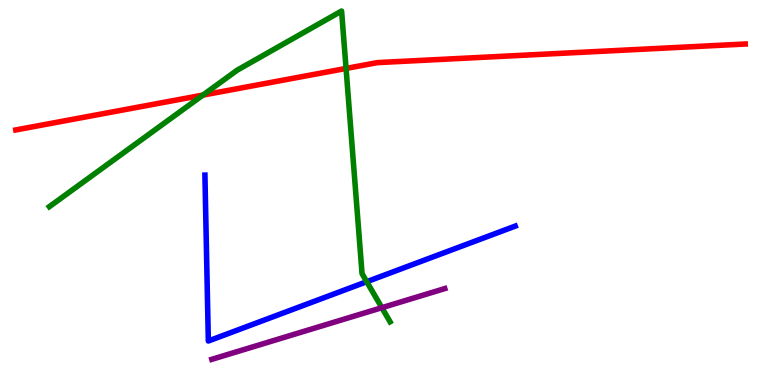[{'lines': ['blue', 'red'], 'intersections': []}, {'lines': ['green', 'red'], 'intersections': [{'x': 2.62, 'y': 7.53}, {'x': 4.47, 'y': 8.22}]}, {'lines': ['purple', 'red'], 'intersections': []}, {'lines': ['blue', 'green'], 'intersections': [{'x': 4.73, 'y': 2.68}]}, {'lines': ['blue', 'purple'], 'intersections': []}, {'lines': ['green', 'purple'], 'intersections': [{'x': 4.93, 'y': 2.01}]}]